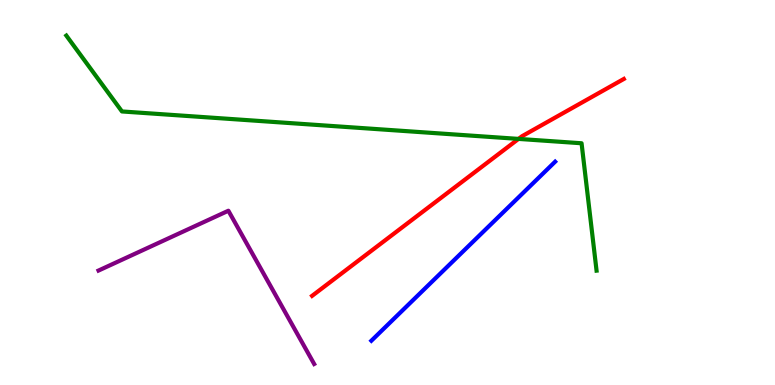[{'lines': ['blue', 'red'], 'intersections': []}, {'lines': ['green', 'red'], 'intersections': [{'x': 6.69, 'y': 6.39}]}, {'lines': ['purple', 'red'], 'intersections': []}, {'lines': ['blue', 'green'], 'intersections': []}, {'lines': ['blue', 'purple'], 'intersections': []}, {'lines': ['green', 'purple'], 'intersections': []}]